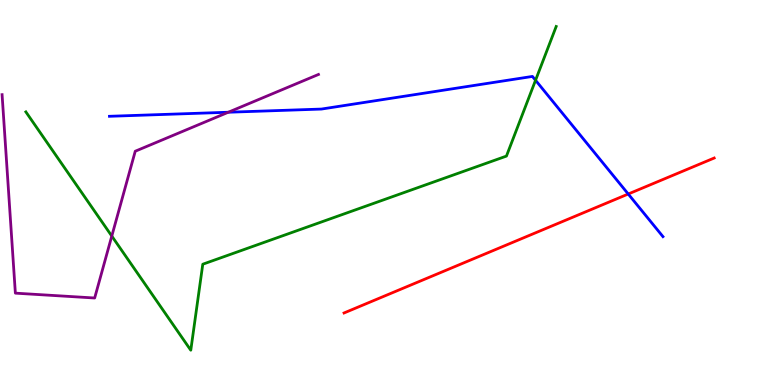[{'lines': ['blue', 'red'], 'intersections': [{'x': 8.11, 'y': 4.96}]}, {'lines': ['green', 'red'], 'intersections': []}, {'lines': ['purple', 'red'], 'intersections': []}, {'lines': ['blue', 'green'], 'intersections': [{'x': 6.91, 'y': 7.92}]}, {'lines': ['blue', 'purple'], 'intersections': [{'x': 2.95, 'y': 7.08}]}, {'lines': ['green', 'purple'], 'intersections': [{'x': 1.44, 'y': 3.87}]}]